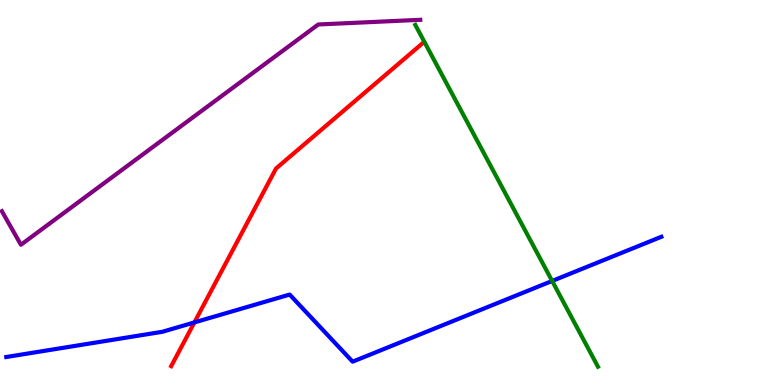[{'lines': ['blue', 'red'], 'intersections': [{'x': 2.51, 'y': 1.63}]}, {'lines': ['green', 'red'], 'intersections': []}, {'lines': ['purple', 'red'], 'intersections': []}, {'lines': ['blue', 'green'], 'intersections': [{'x': 7.12, 'y': 2.7}]}, {'lines': ['blue', 'purple'], 'intersections': []}, {'lines': ['green', 'purple'], 'intersections': []}]